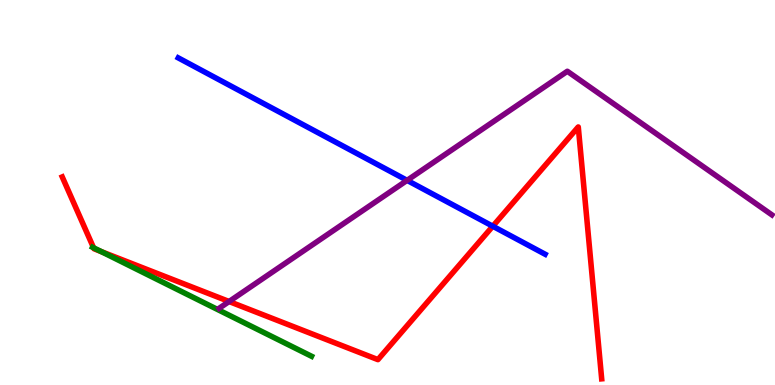[{'lines': ['blue', 'red'], 'intersections': [{'x': 6.36, 'y': 4.12}]}, {'lines': ['green', 'red'], 'intersections': [{'x': 1.21, 'y': 3.56}, {'x': 1.31, 'y': 3.46}]}, {'lines': ['purple', 'red'], 'intersections': [{'x': 2.96, 'y': 2.17}]}, {'lines': ['blue', 'green'], 'intersections': []}, {'lines': ['blue', 'purple'], 'intersections': [{'x': 5.25, 'y': 5.32}]}, {'lines': ['green', 'purple'], 'intersections': []}]